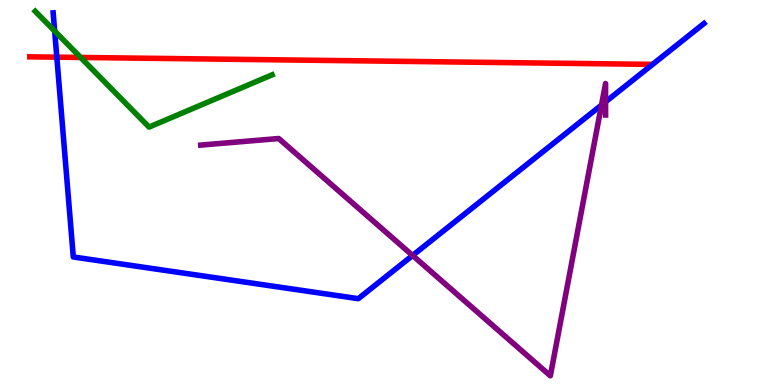[{'lines': ['blue', 'red'], 'intersections': [{'x': 0.733, 'y': 8.52}]}, {'lines': ['green', 'red'], 'intersections': [{'x': 1.04, 'y': 8.51}]}, {'lines': ['purple', 'red'], 'intersections': []}, {'lines': ['blue', 'green'], 'intersections': [{'x': 0.705, 'y': 9.19}]}, {'lines': ['blue', 'purple'], 'intersections': [{'x': 5.32, 'y': 3.36}, {'x': 7.76, 'y': 7.27}, {'x': 7.81, 'y': 7.36}]}, {'lines': ['green', 'purple'], 'intersections': []}]